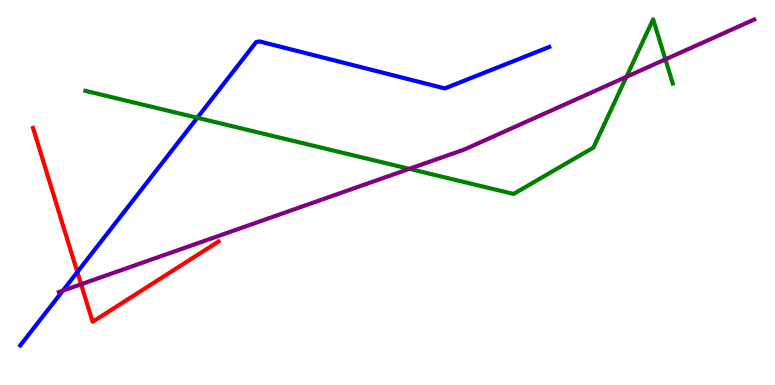[{'lines': ['blue', 'red'], 'intersections': [{'x': 0.998, 'y': 2.93}]}, {'lines': ['green', 'red'], 'intersections': []}, {'lines': ['purple', 'red'], 'intersections': [{'x': 1.05, 'y': 2.62}]}, {'lines': ['blue', 'green'], 'intersections': [{'x': 2.55, 'y': 6.94}]}, {'lines': ['blue', 'purple'], 'intersections': [{'x': 0.811, 'y': 2.45}]}, {'lines': ['green', 'purple'], 'intersections': [{'x': 5.28, 'y': 5.61}, {'x': 8.08, 'y': 8.0}, {'x': 8.59, 'y': 8.46}]}]